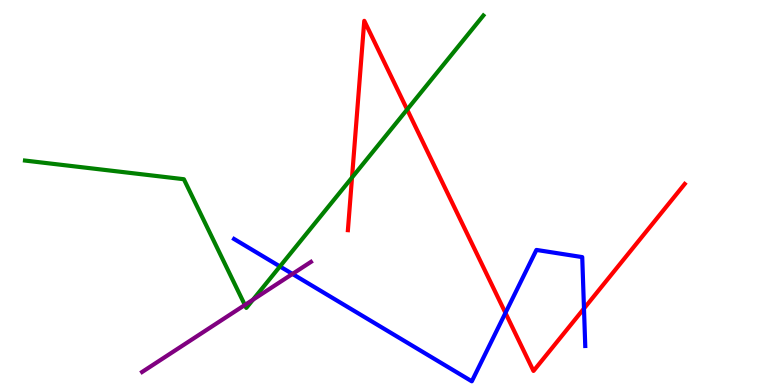[{'lines': ['blue', 'red'], 'intersections': [{'x': 6.52, 'y': 1.87}, {'x': 7.54, 'y': 1.99}]}, {'lines': ['green', 'red'], 'intersections': [{'x': 4.54, 'y': 5.39}, {'x': 5.25, 'y': 7.16}]}, {'lines': ['purple', 'red'], 'intersections': []}, {'lines': ['blue', 'green'], 'intersections': [{'x': 3.61, 'y': 3.08}]}, {'lines': ['blue', 'purple'], 'intersections': [{'x': 3.77, 'y': 2.88}]}, {'lines': ['green', 'purple'], 'intersections': [{'x': 3.16, 'y': 2.08}, {'x': 3.26, 'y': 2.22}]}]